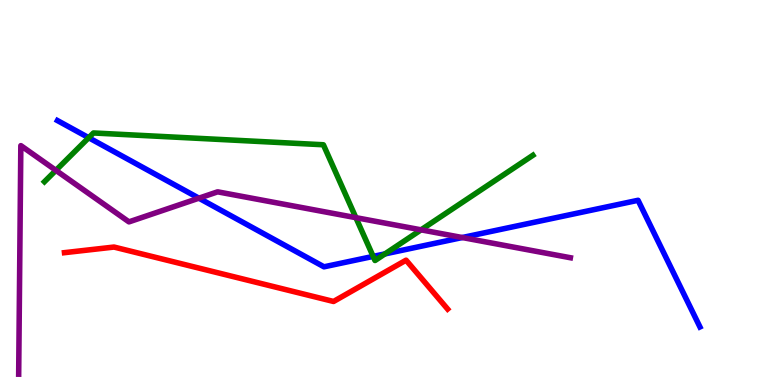[{'lines': ['blue', 'red'], 'intersections': []}, {'lines': ['green', 'red'], 'intersections': []}, {'lines': ['purple', 'red'], 'intersections': []}, {'lines': ['blue', 'green'], 'intersections': [{'x': 1.14, 'y': 6.42}, {'x': 4.81, 'y': 3.34}, {'x': 4.97, 'y': 3.41}]}, {'lines': ['blue', 'purple'], 'intersections': [{'x': 2.57, 'y': 4.85}, {'x': 5.96, 'y': 3.83}]}, {'lines': ['green', 'purple'], 'intersections': [{'x': 0.721, 'y': 5.58}, {'x': 4.59, 'y': 4.35}, {'x': 5.43, 'y': 4.03}]}]